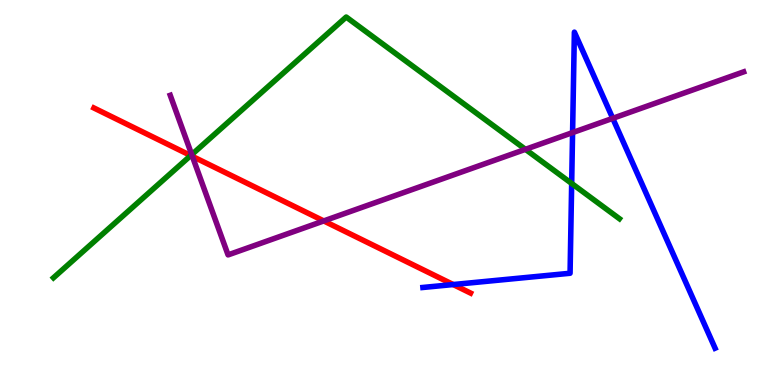[{'lines': ['blue', 'red'], 'intersections': [{'x': 5.85, 'y': 2.61}]}, {'lines': ['green', 'red'], 'intersections': [{'x': 2.46, 'y': 5.96}]}, {'lines': ['purple', 'red'], 'intersections': [{'x': 2.48, 'y': 5.94}, {'x': 4.18, 'y': 4.26}]}, {'lines': ['blue', 'green'], 'intersections': [{'x': 7.38, 'y': 5.23}]}, {'lines': ['blue', 'purple'], 'intersections': [{'x': 7.39, 'y': 6.56}, {'x': 7.91, 'y': 6.93}]}, {'lines': ['green', 'purple'], 'intersections': [{'x': 2.47, 'y': 5.98}, {'x': 6.78, 'y': 6.12}]}]